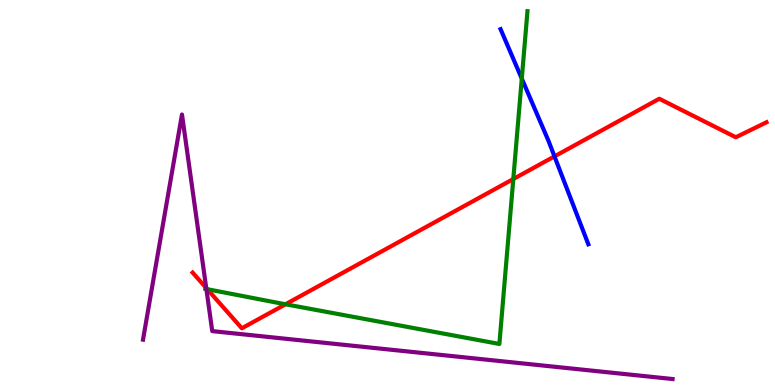[{'lines': ['blue', 'red'], 'intersections': [{'x': 7.15, 'y': 5.94}]}, {'lines': ['green', 'red'], 'intersections': [{'x': 2.67, 'y': 2.49}, {'x': 3.68, 'y': 2.1}, {'x': 6.62, 'y': 5.35}]}, {'lines': ['purple', 'red'], 'intersections': [{'x': 2.66, 'y': 2.52}]}, {'lines': ['blue', 'green'], 'intersections': [{'x': 6.73, 'y': 7.96}]}, {'lines': ['blue', 'purple'], 'intersections': []}, {'lines': ['green', 'purple'], 'intersections': [{'x': 2.66, 'y': 2.49}]}]